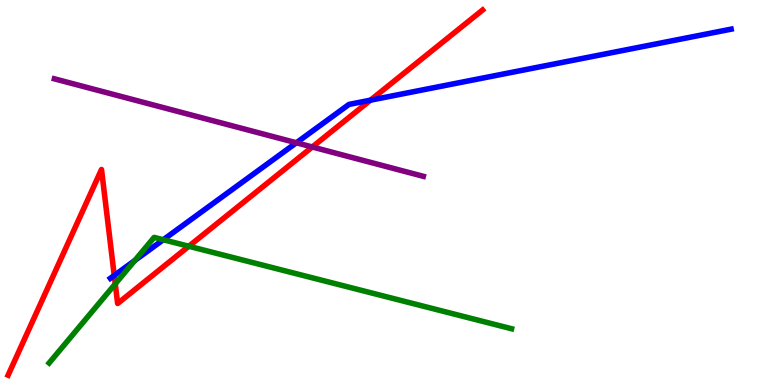[{'lines': ['blue', 'red'], 'intersections': [{'x': 1.47, 'y': 2.84}, {'x': 4.78, 'y': 7.4}]}, {'lines': ['green', 'red'], 'intersections': [{'x': 1.49, 'y': 2.63}, {'x': 2.44, 'y': 3.6}]}, {'lines': ['purple', 'red'], 'intersections': [{'x': 4.03, 'y': 6.18}]}, {'lines': ['blue', 'green'], 'intersections': [{'x': 1.74, 'y': 3.23}, {'x': 2.11, 'y': 3.77}]}, {'lines': ['blue', 'purple'], 'intersections': [{'x': 3.82, 'y': 6.29}]}, {'lines': ['green', 'purple'], 'intersections': []}]